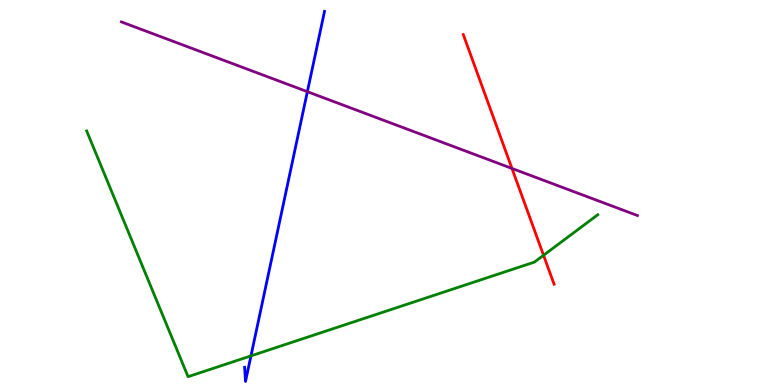[{'lines': ['blue', 'red'], 'intersections': []}, {'lines': ['green', 'red'], 'intersections': [{'x': 7.01, 'y': 3.37}]}, {'lines': ['purple', 'red'], 'intersections': [{'x': 6.61, 'y': 5.62}]}, {'lines': ['blue', 'green'], 'intersections': [{'x': 3.24, 'y': 0.756}]}, {'lines': ['blue', 'purple'], 'intersections': [{'x': 3.97, 'y': 7.62}]}, {'lines': ['green', 'purple'], 'intersections': []}]